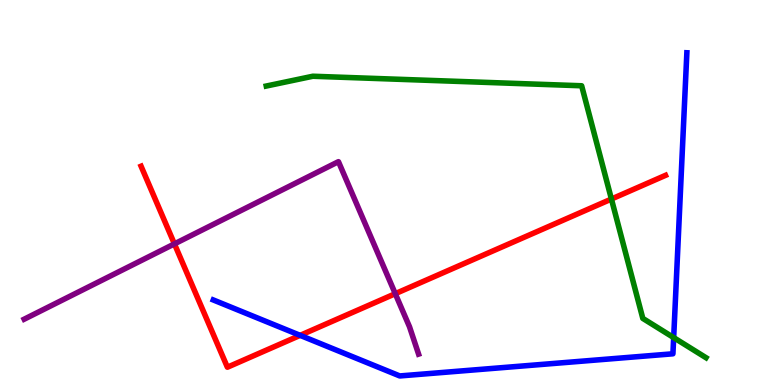[{'lines': ['blue', 'red'], 'intersections': [{'x': 3.87, 'y': 1.29}]}, {'lines': ['green', 'red'], 'intersections': [{'x': 7.89, 'y': 4.83}]}, {'lines': ['purple', 'red'], 'intersections': [{'x': 2.25, 'y': 3.67}, {'x': 5.1, 'y': 2.37}]}, {'lines': ['blue', 'green'], 'intersections': [{'x': 8.69, 'y': 1.23}]}, {'lines': ['blue', 'purple'], 'intersections': []}, {'lines': ['green', 'purple'], 'intersections': []}]